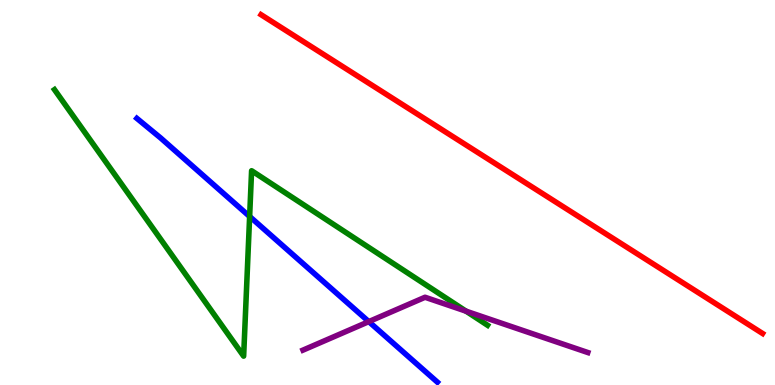[{'lines': ['blue', 'red'], 'intersections': []}, {'lines': ['green', 'red'], 'intersections': []}, {'lines': ['purple', 'red'], 'intersections': []}, {'lines': ['blue', 'green'], 'intersections': [{'x': 3.22, 'y': 4.38}]}, {'lines': ['blue', 'purple'], 'intersections': [{'x': 4.76, 'y': 1.65}]}, {'lines': ['green', 'purple'], 'intersections': [{'x': 6.01, 'y': 1.92}]}]